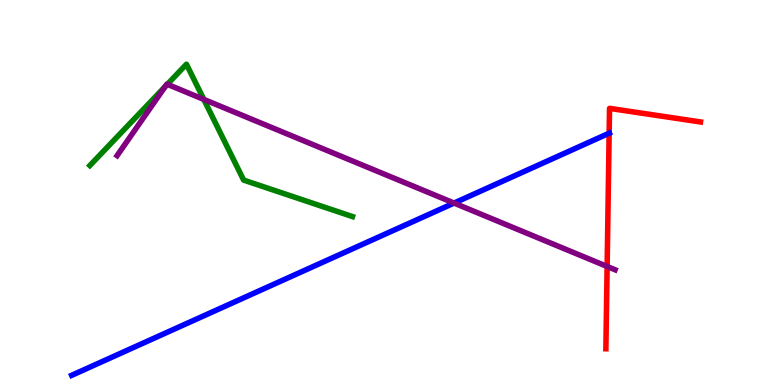[{'lines': ['blue', 'red'], 'intersections': [{'x': 7.86, 'y': 6.54}]}, {'lines': ['green', 'red'], 'intersections': []}, {'lines': ['purple', 'red'], 'intersections': [{'x': 7.83, 'y': 3.08}]}, {'lines': ['blue', 'green'], 'intersections': []}, {'lines': ['blue', 'purple'], 'intersections': [{'x': 5.86, 'y': 4.73}]}, {'lines': ['green', 'purple'], 'intersections': [{'x': 2.13, 'y': 7.75}, {'x': 2.16, 'y': 7.81}, {'x': 2.63, 'y': 7.42}]}]